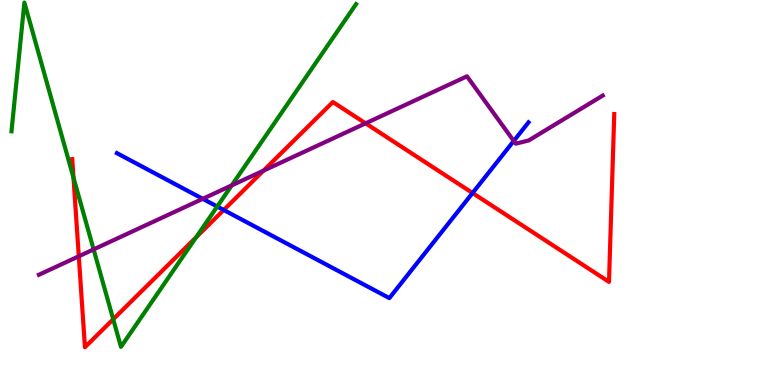[{'lines': ['blue', 'red'], 'intersections': [{'x': 2.89, 'y': 4.55}, {'x': 6.1, 'y': 4.99}]}, {'lines': ['green', 'red'], 'intersections': [{'x': 0.948, 'y': 5.39}, {'x': 1.46, 'y': 1.71}, {'x': 2.53, 'y': 3.84}]}, {'lines': ['purple', 'red'], 'intersections': [{'x': 1.02, 'y': 3.34}, {'x': 3.4, 'y': 5.57}, {'x': 4.72, 'y': 6.8}]}, {'lines': ['blue', 'green'], 'intersections': [{'x': 2.8, 'y': 4.64}]}, {'lines': ['blue', 'purple'], 'intersections': [{'x': 2.62, 'y': 4.84}, {'x': 6.63, 'y': 6.34}]}, {'lines': ['green', 'purple'], 'intersections': [{'x': 1.21, 'y': 3.52}, {'x': 2.99, 'y': 5.18}]}]